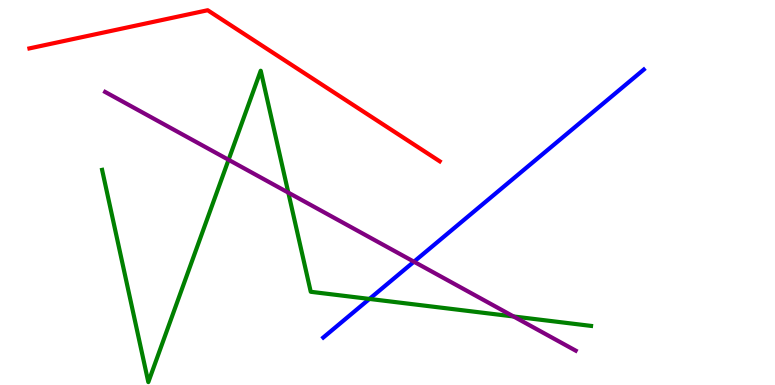[{'lines': ['blue', 'red'], 'intersections': []}, {'lines': ['green', 'red'], 'intersections': []}, {'lines': ['purple', 'red'], 'intersections': []}, {'lines': ['blue', 'green'], 'intersections': [{'x': 4.77, 'y': 2.24}]}, {'lines': ['blue', 'purple'], 'intersections': [{'x': 5.34, 'y': 3.2}]}, {'lines': ['green', 'purple'], 'intersections': [{'x': 2.95, 'y': 5.85}, {'x': 3.72, 'y': 5.0}, {'x': 6.63, 'y': 1.78}]}]